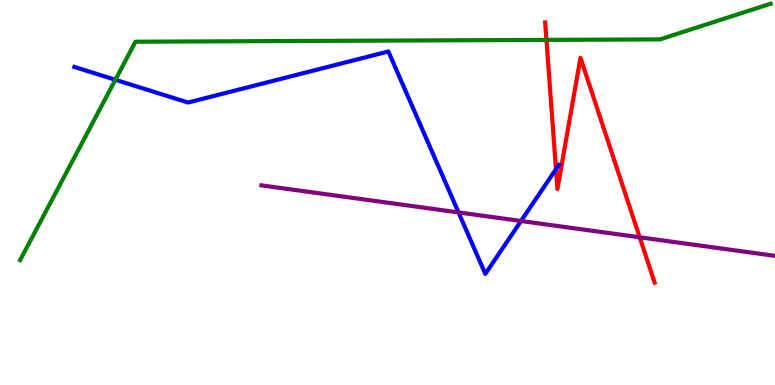[{'lines': ['blue', 'red'], 'intersections': [{'x': 7.17, 'y': 5.61}]}, {'lines': ['green', 'red'], 'intersections': [{'x': 7.05, 'y': 8.96}]}, {'lines': ['purple', 'red'], 'intersections': [{'x': 8.25, 'y': 3.84}]}, {'lines': ['blue', 'green'], 'intersections': [{'x': 1.49, 'y': 7.93}]}, {'lines': ['blue', 'purple'], 'intersections': [{'x': 5.92, 'y': 4.48}, {'x': 6.72, 'y': 4.26}]}, {'lines': ['green', 'purple'], 'intersections': []}]